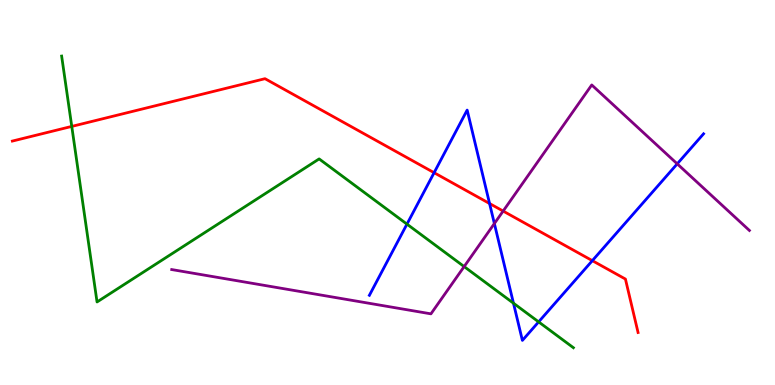[{'lines': ['blue', 'red'], 'intersections': [{'x': 5.6, 'y': 5.51}, {'x': 6.32, 'y': 4.71}, {'x': 7.64, 'y': 3.23}]}, {'lines': ['green', 'red'], 'intersections': [{'x': 0.926, 'y': 6.72}]}, {'lines': ['purple', 'red'], 'intersections': [{'x': 6.49, 'y': 4.52}]}, {'lines': ['blue', 'green'], 'intersections': [{'x': 5.25, 'y': 4.18}, {'x': 6.63, 'y': 2.12}, {'x': 6.95, 'y': 1.64}]}, {'lines': ['blue', 'purple'], 'intersections': [{'x': 6.38, 'y': 4.19}, {'x': 8.74, 'y': 5.74}]}, {'lines': ['green', 'purple'], 'intersections': [{'x': 5.99, 'y': 3.08}]}]